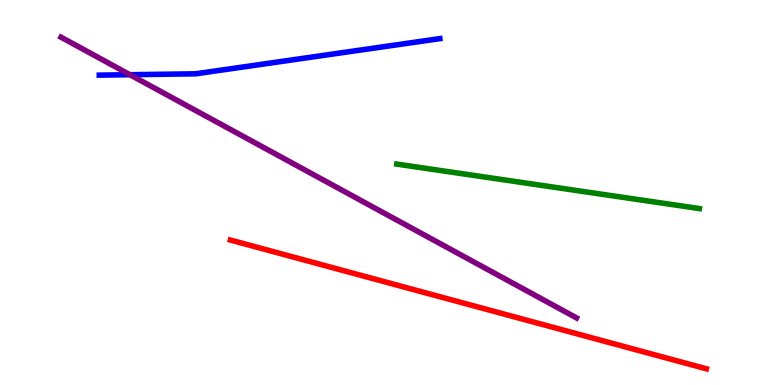[{'lines': ['blue', 'red'], 'intersections': []}, {'lines': ['green', 'red'], 'intersections': []}, {'lines': ['purple', 'red'], 'intersections': []}, {'lines': ['blue', 'green'], 'intersections': []}, {'lines': ['blue', 'purple'], 'intersections': [{'x': 1.68, 'y': 8.06}]}, {'lines': ['green', 'purple'], 'intersections': []}]